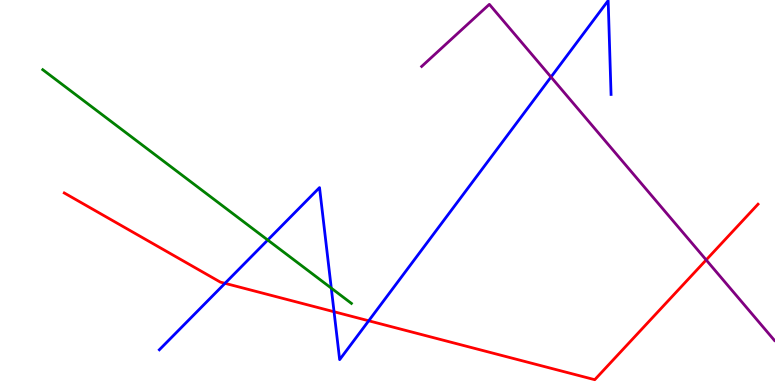[{'lines': ['blue', 'red'], 'intersections': [{'x': 2.9, 'y': 2.64}, {'x': 4.31, 'y': 1.9}, {'x': 4.76, 'y': 1.67}]}, {'lines': ['green', 'red'], 'intersections': []}, {'lines': ['purple', 'red'], 'intersections': [{'x': 9.11, 'y': 3.25}]}, {'lines': ['blue', 'green'], 'intersections': [{'x': 3.45, 'y': 3.77}, {'x': 4.27, 'y': 2.52}]}, {'lines': ['blue', 'purple'], 'intersections': [{'x': 7.11, 'y': 8.0}]}, {'lines': ['green', 'purple'], 'intersections': []}]